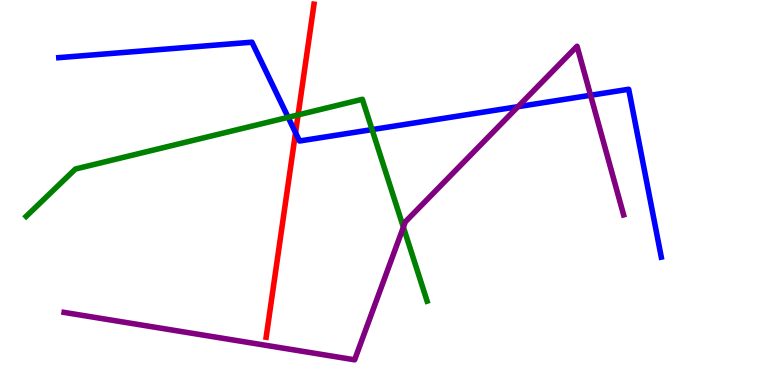[{'lines': ['blue', 'red'], 'intersections': [{'x': 3.81, 'y': 6.55}]}, {'lines': ['green', 'red'], 'intersections': [{'x': 3.85, 'y': 7.02}]}, {'lines': ['purple', 'red'], 'intersections': []}, {'lines': ['blue', 'green'], 'intersections': [{'x': 3.72, 'y': 6.95}, {'x': 4.8, 'y': 6.63}]}, {'lines': ['blue', 'purple'], 'intersections': [{'x': 6.68, 'y': 7.23}, {'x': 7.62, 'y': 7.53}]}, {'lines': ['green', 'purple'], 'intersections': [{'x': 5.2, 'y': 4.1}]}]